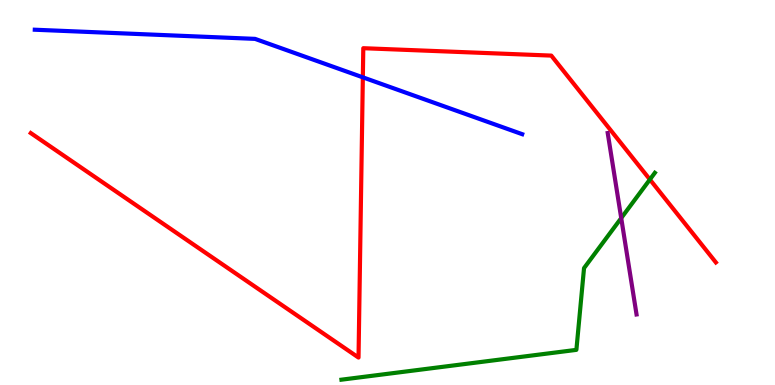[{'lines': ['blue', 'red'], 'intersections': [{'x': 4.68, 'y': 7.99}]}, {'lines': ['green', 'red'], 'intersections': [{'x': 8.39, 'y': 5.34}]}, {'lines': ['purple', 'red'], 'intersections': []}, {'lines': ['blue', 'green'], 'intersections': []}, {'lines': ['blue', 'purple'], 'intersections': []}, {'lines': ['green', 'purple'], 'intersections': [{'x': 8.02, 'y': 4.34}]}]